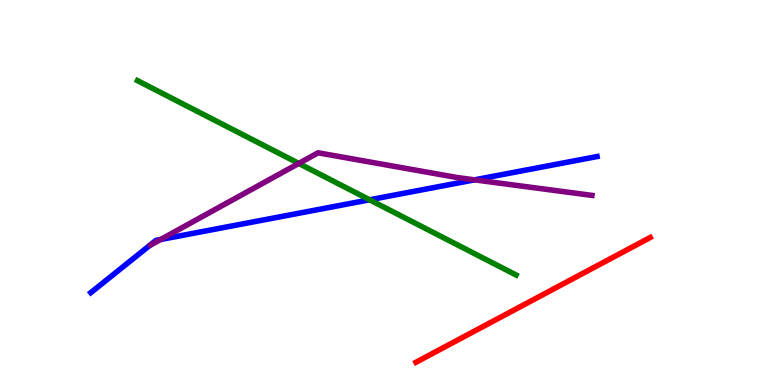[{'lines': ['blue', 'red'], 'intersections': []}, {'lines': ['green', 'red'], 'intersections': []}, {'lines': ['purple', 'red'], 'intersections': []}, {'lines': ['blue', 'green'], 'intersections': [{'x': 4.77, 'y': 4.81}]}, {'lines': ['blue', 'purple'], 'intersections': [{'x': 2.07, 'y': 3.78}, {'x': 6.12, 'y': 5.33}]}, {'lines': ['green', 'purple'], 'intersections': [{'x': 3.86, 'y': 5.76}]}]